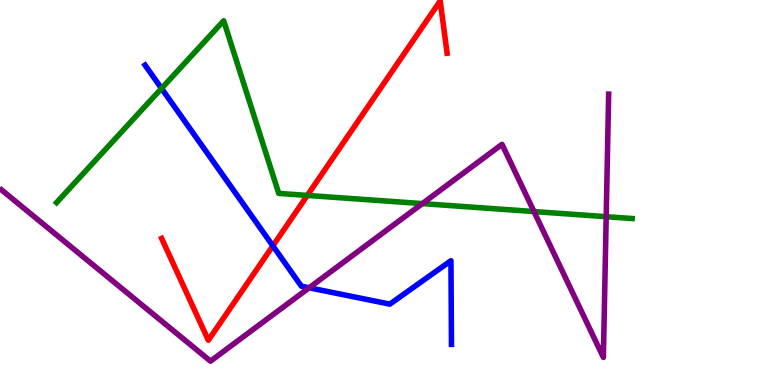[{'lines': ['blue', 'red'], 'intersections': [{'x': 3.52, 'y': 3.61}]}, {'lines': ['green', 'red'], 'intersections': [{'x': 3.97, 'y': 4.92}]}, {'lines': ['purple', 'red'], 'intersections': []}, {'lines': ['blue', 'green'], 'intersections': [{'x': 2.08, 'y': 7.7}]}, {'lines': ['blue', 'purple'], 'intersections': [{'x': 3.99, 'y': 2.53}]}, {'lines': ['green', 'purple'], 'intersections': [{'x': 5.45, 'y': 4.71}, {'x': 6.89, 'y': 4.51}, {'x': 7.82, 'y': 4.37}]}]